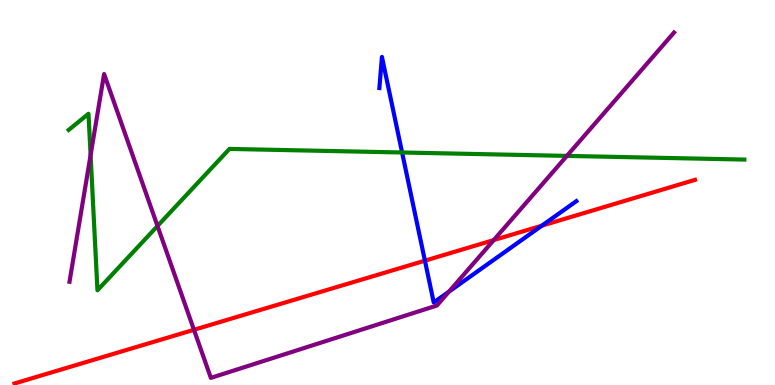[{'lines': ['blue', 'red'], 'intersections': [{'x': 5.48, 'y': 3.23}, {'x': 6.99, 'y': 4.14}]}, {'lines': ['green', 'red'], 'intersections': []}, {'lines': ['purple', 'red'], 'intersections': [{'x': 2.5, 'y': 1.43}, {'x': 6.37, 'y': 3.76}]}, {'lines': ['blue', 'green'], 'intersections': [{'x': 5.19, 'y': 6.04}]}, {'lines': ['blue', 'purple'], 'intersections': [{'x': 5.79, 'y': 2.42}]}, {'lines': ['green', 'purple'], 'intersections': [{'x': 1.17, 'y': 5.97}, {'x': 2.03, 'y': 4.13}, {'x': 7.31, 'y': 5.95}]}]